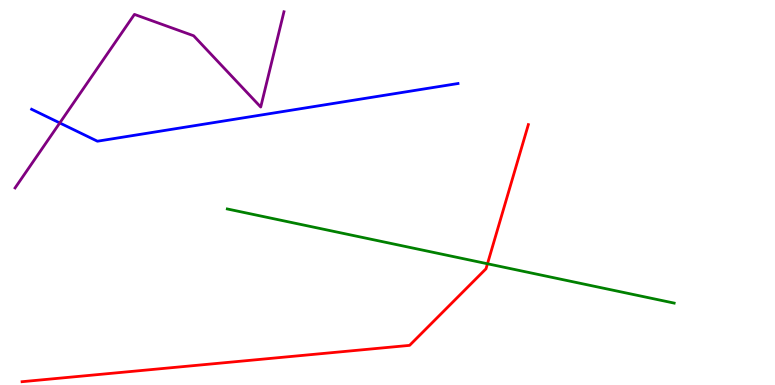[{'lines': ['blue', 'red'], 'intersections': []}, {'lines': ['green', 'red'], 'intersections': [{'x': 6.29, 'y': 3.15}]}, {'lines': ['purple', 'red'], 'intersections': []}, {'lines': ['blue', 'green'], 'intersections': []}, {'lines': ['blue', 'purple'], 'intersections': [{'x': 0.771, 'y': 6.81}]}, {'lines': ['green', 'purple'], 'intersections': []}]